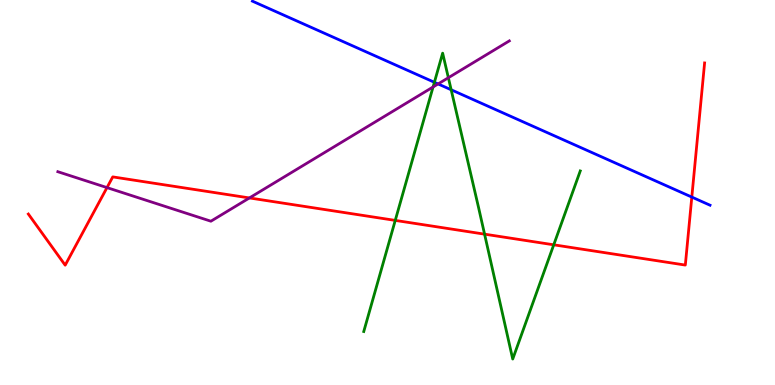[{'lines': ['blue', 'red'], 'intersections': [{'x': 8.93, 'y': 4.88}]}, {'lines': ['green', 'red'], 'intersections': [{'x': 5.1, 'y': 4.28}, {'x': 6.25, 'y': 3.92}, {'x': 7.15, 'y': 3.64}]}, {'lines': ['purple', 'red'], 'intersections': [{'x': 1.38, 'y': 5.13}, {'x': 3.22, 'y': 4.86}]}, {'lines': ['blue', 'green'], 'intersections': [{'x': 5.61, 'y': 7.86}, {'x': 5.82, 'y': 7.67}]}, {'lines': ['blue', 'purple'], 'intersections': [{'x': 5.65, 'y': 7.82}]}, {'lines': ['green', 'purple'], 'intersections': [{'x': 5.59, 'y': 7.74}, {'x': 5.79, 'y': 7.98}]}]